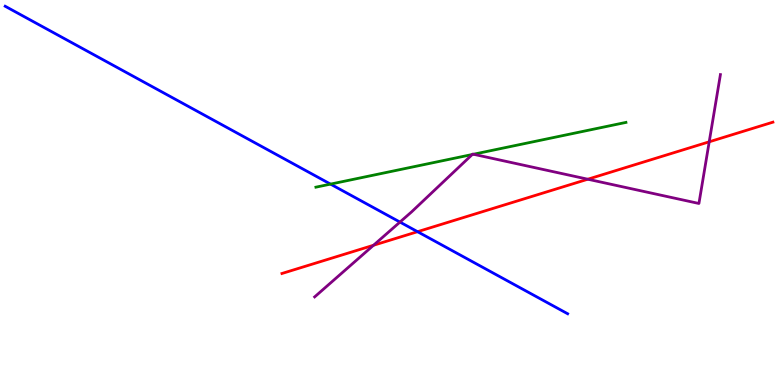[{'lines': ['blue', 'red'], 'intersections': [{'x': 5.39, 'y': 3.98}]}, {'lines': ['green', 'red'], 'intersections': []}, {'lines': ['purple', 'red'], 'intersections': [{'x': 4.82, 'y': 3.63}, {'x': 7.58, 'y': 5.34}, {'x': 9.15, 'y': 6.32}]}, {'lines': ['blue', 'green'], 'intersections': [{'x': 4.26, 'y': 5.22}]}, {'lines': ['blue', 'purple'], 'intersections': [{'x': 5.16, 'y': 4.23}]}, {'lines': ['green', 'purple'], 'intersections': [{'x': 6.09, 'y': 5.99}, {'x': 6.11, 'y': 5.99}]}]